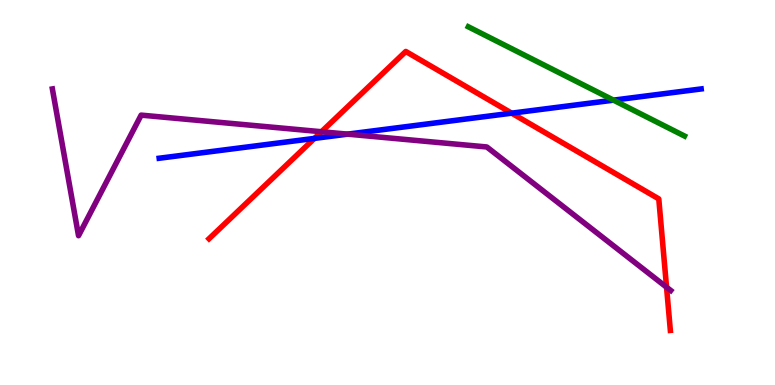[{'lines': ['blue', 'red'], 'intersections': [{'x': 4.06, 'y': 6.41}, {'x': 6.6, 'y': 7.06}]}, {'lines': ['green', 'red'], 'intersections': []}, {'lines': ['purple', 'red'], 'intersections': [{'x': 4.15, 'y': 6.58}, {'x': 8.6, 'y': 2.54}]}, {'lines': ['blue', 'green'], 'intersections': [{'x': 7.92, 'y': 7.4}]}, {'lines': ['blue', 'purple'], 'intersections': [{'x': 4.49, 'y': 6.52}]}, {'lines': ['green', 'purple'], 'intersections': []}]